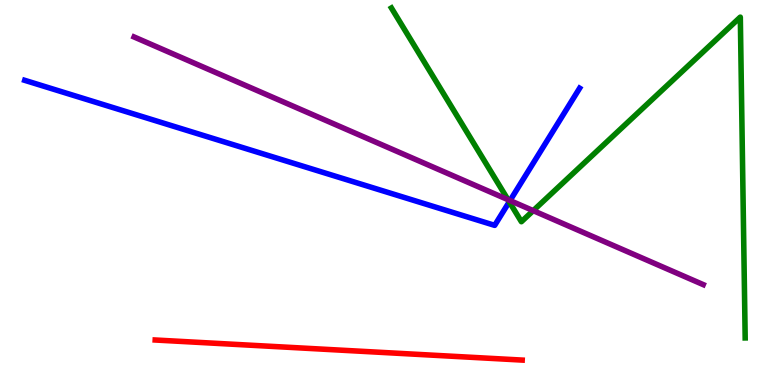[{'lines': ['blue', 'red'], 'intersections': []}, {'lines': ['green', 'red'], 'intersections': []}, {'lines': ['purple', 'red'], 'intersections': []}, {'lines': ['blue', 'green'], 'intersections': [{'x': 6.57, 'y': 4.76}]}, {'lines': ['blue', 'purple'], 'intersections': [{'x': 6.58, 'y': 4.79}]}, {'lines': ['green', 'purple'], 'intersections': [{'x': 6.55, 'y': 4.81}, {'x': 6.88, 'y': 4.53}]}]